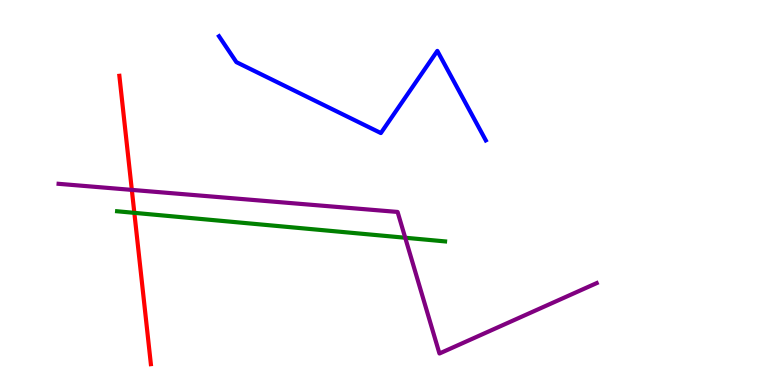[{'lines': ['blue', 'red'], 'intersections': []}, {'lines': ['green', 'red'], 'intersections': [{'x': 1.73, 'y': 4.47}]}, {'lines': ['purple', 'red'], 'intersections': [{'x': 1.7, 'y': 5.07}]}, {'lines': ['blue', 'green'], 'intersections': []}, {'lines': ['blue', 'purple'], 'intersections': []}, {'lines': ['green', 'purple'], 'intersections': [{'x': 5.23, 'y': 3.82}]}]